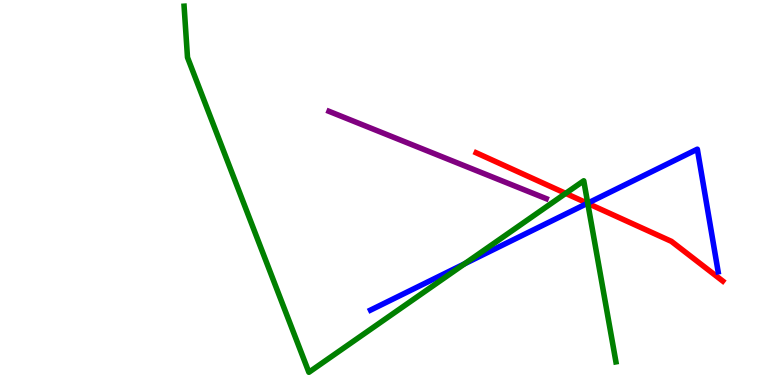[{'lines': ['blue', 'red'], 'intersections': [{'x': 7.58, 'y': 4.72}]}, {'lines': ['green', 'red'], 'intersections': [{'x': 7.3, 'y': 4.98}, {'x': 7.58, 'y': 4.72}]}, {'lines': ['purple', 'red'], 'intersections': []}, {'lines': ['blue', 'green'], 'intersections': [{'x': 6.0, 'y': 3.15}, {'x': 7.58, 'y': 4.72}]}, {'lines': ['blue', 'purple'], 'intersections': []}, {'lines': ['green', 'purple'], 'intersections': []}]